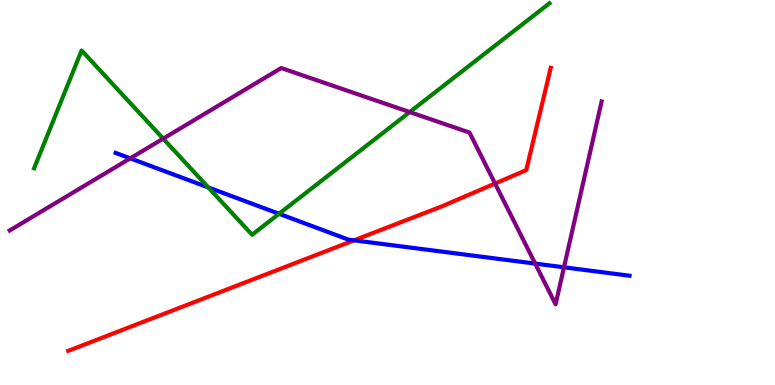[{'lines': ['blue', 'red'], 'intersections': [{'x': 4.57, 'y': 3.76}]}, {'lines': ['green', 'red'], 'intersections': []}, {'lines': ['purple', 'red'], 'intersections': [{'x': 6.39, 'y': 5.23}]}, {'lines': ['blue', 'green'], 'intersections': [{'x': 2.69, 'y': 5.13}, {'x': 3.6, 'y': 4.45}]}, {'lines': ['blue', 'purple'], 'intersections': [{'x': 1.68, 'y': 5.89}, {'x': 6.91, 'y': 3.15}, {'x': 7.28, 'y': 3.06}]}, {'lines': ['green', 'purple'], 'intersections': [{'x': 2.11, 'y': 6.4}, {'x': 5.29, 'y': 7.09}]}]